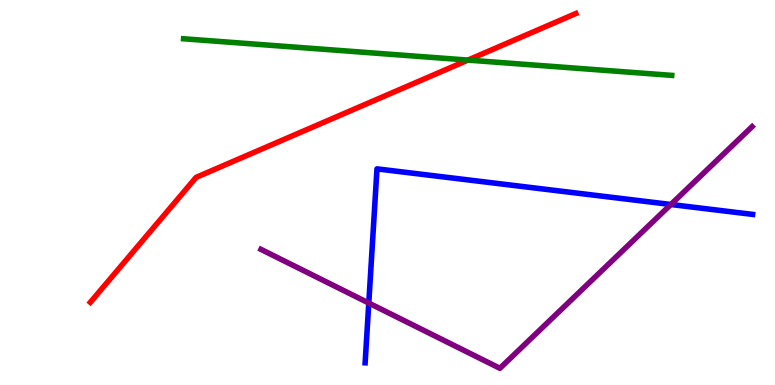[{'lines': ['blue', 'red'], 'intersections': []}, {'lines': ['green', 'red'], 'intersections': [{'x': 6.04, 'y': 8.44}]}, {'lines': ['purple', 'red'], 'intersections': []}, {'lines': ['blue', 'green'], 'intersections': []}, {'lines': ['blue', 'purple'], 'intersections': [{'x': 4.76, 'y': 2.13}, {'x': 8.66, 'y': 4.69}]}, {'lines': ['green', 'purple'], 'intersections': []}]